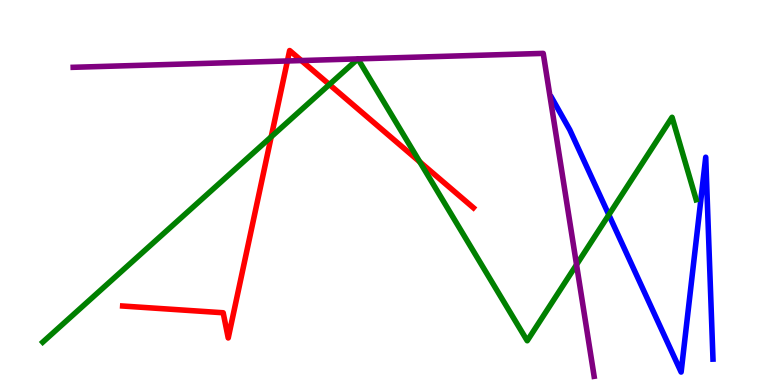[{'lines': ['blue', 'red'], 'intersections': []}, {'lines': ['green', 'red'], 'intersections': [{'x': 3.5, 'y': 6.45}, {'x': 4.25, 'y': 7.8}, {'x': 5.42, 'y': 5.8}]}, {'lines': ['purple', 'red'], 'intersections': [{'x': 3.71, 'y': 8.42}, {'x': 3.89, 'y': 8.43}]}, {'lines': ['blue', 'green'], 'intersections': [{'x': 7.86, 'y': 4.42}]}, {'lines': ['blue', 'purple'], 'intersections': []}, {'lines': ['green', 'purple'], 'intersections': [{'x': 4.62, 'y': 8.47}, {'x': 4.62, 'y': 8.47}, {'x': 7.44, 'y': 3.13}]}]